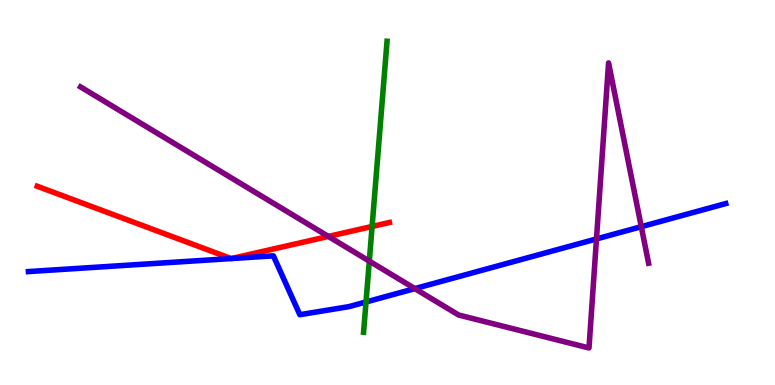[{'lines': ['blue', 'red'], 'intersections': [{'x': 2.98, 'y': 3.28}, {'x': 2.99, 'y': 3.28}]}, {'lines': ['green', 'red'], 'intersections': [{'x': 4.8, 'y': 4.12}]}, {'lines': ['purple', 'red'], 'intersections': [{'x': 4.24, 'y': 3.86}]}, {'lines': ['blue', 'green'], 'intersections': [{'x': 4.72, 'y': 2.16}]}, {'lines': ['blue', 'purple'], 'intersections': [{'x': 5.35, 'y': 2.5}, {'x': 7.7, 'y': 3.79}, {'x': 8.27, 'y': 4.11}]}, {'lines': ['green', 'purple'], 'intersections': [{'x': 4.77, 'y': 3.22}]}]